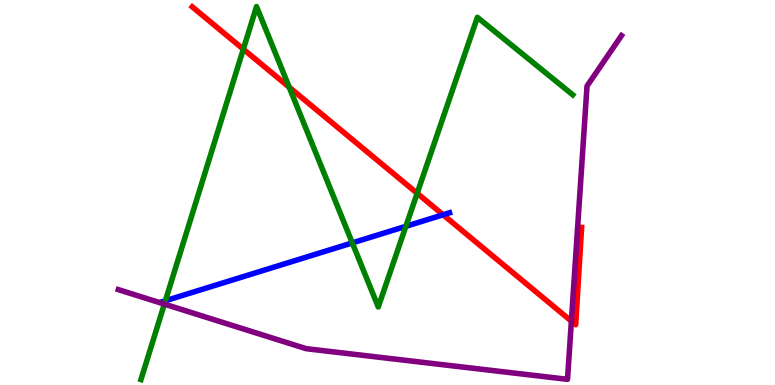[{'lines': ['blue', 'red'], 'intersections': [{'x': 5.72, 'y': 4.42}]}, {'lines': ['green', 'red'], 'intersections': [{'x': 3.14, 'y': 8.72}, {'x': 3.73, 'y': 7.73}, {'x': 5.38, 'y': 4.98}]}, {'lines': ['purple', 'red'], 'intersections': [{'x': 7.37, 'y': 1.66}]}, {'lines': ['blue', 'green'], 'intersections': [{'x': 2.13, 'y': 2.19}, {'x': 4.55, 'y': 3.69}, {'x': 5.24, 'y': 4.12}]}, {'lines': ['blue', 'purple'], 'intersections': []}, {'lines': ['green', 'purple'], 'intersections': [{'x': 2.12, 'y': 2.1}]}]